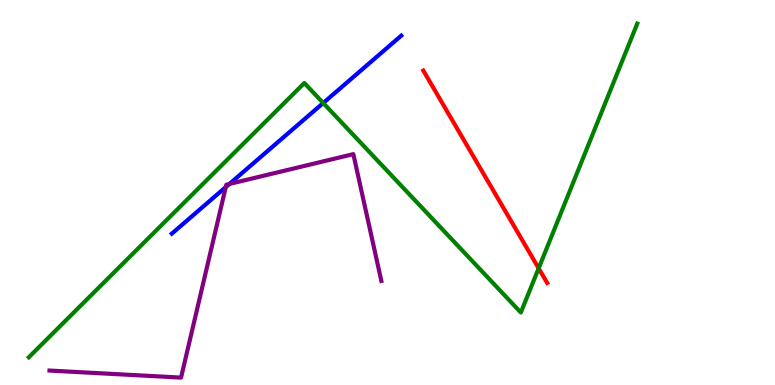[{'lines': ['blue', 'red'], 'intersections': []}, {'lines': ['green', 'red'], 'intersections': [{'x': 6.95, 'y': 3.03}]}, {'lines': ['purple', 'red'], 'intersections': []}, {'lines': ['blue', 'green'], 'intersections': [{'x': 4.17, 'y': 7.32}]}, {'lines': ['blue', 'purple'], 'intersections': [{'x': 2.91, 'y': 5.14}, {'x': 2.96, 'y': 5.22}]}, {'lines': ['green', 'purple'], 'intersections': []}]